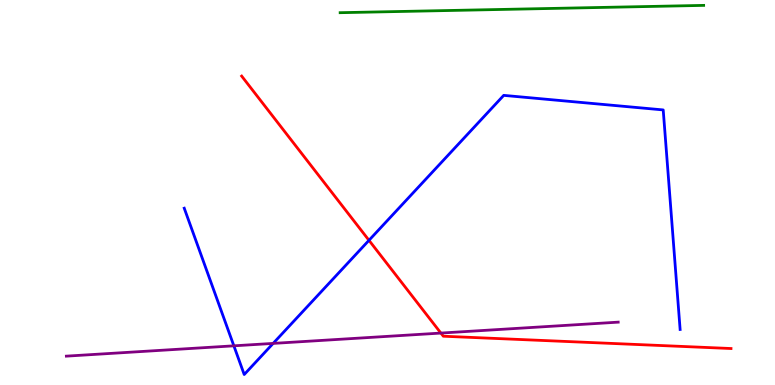[{'lines': ['blue', 'red'], 'intersections': [{'x': 4.76, 'y': 3.76}]}, {'lines': ['green', 'red'], 'intersections': []}, {'lines': ['purple', 'red'], 'intersections': [{'x': 5.69, 'y': 1.35}]}, {'lines': ['blue', 'green'], 'intersections': []}, {'lines': ['blue', 'purple'], 'intersections': [{'x': 3.02, 'y': 1.02}, {'x': 3.52, 'y': 1.08}]}, {'lines': ['green', 'purple'], 'intersections': []}]